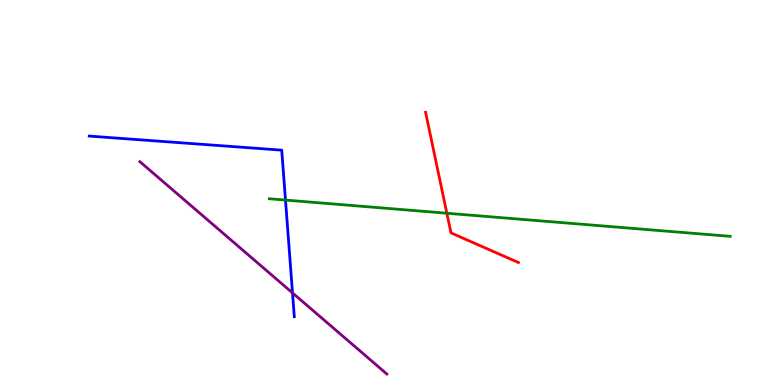[{'lines': ['blue', 'red'], 'intersections': []}, {'lines': ['green', 'red'], 'intersections': [{'x': 5.77, 'y': 4.46}]}, {'lines': ['purple', 'red'], 'intersections': []}, {'lines': ['blue', 'green'], 'intersections': [{'x': 3.68, 'y': 4.8}]}, {'lines': ['blue', 'purple'], 'intersections': [{'x': 3.77, 'y': 2.39}]}, {'lines': ['green', 'purple'], 'intersections': []}]